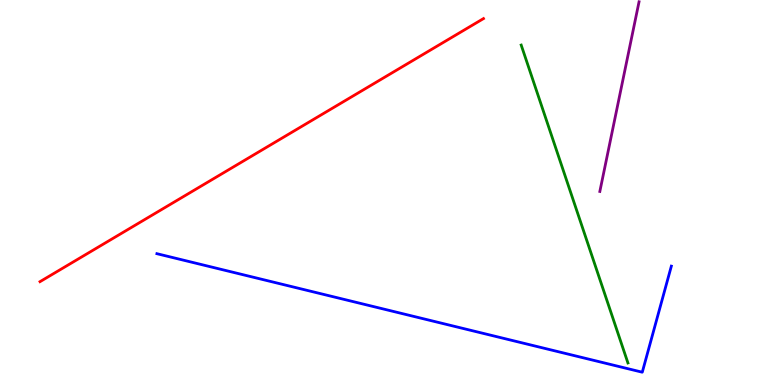[{'lines': ['blue', 'red'], 'intersections': []}, {'lines': ['green', 'red'], 'intersections': []}, {'lines': ['purple', 'red'], 'intersections': []}, {'lines': ['blue', 'green'], 'intersections': []}, {'lines': ['blue', 'purple'], 'intersections': []}, {'lines': ['green', 'purple'], 'intersections': []}]